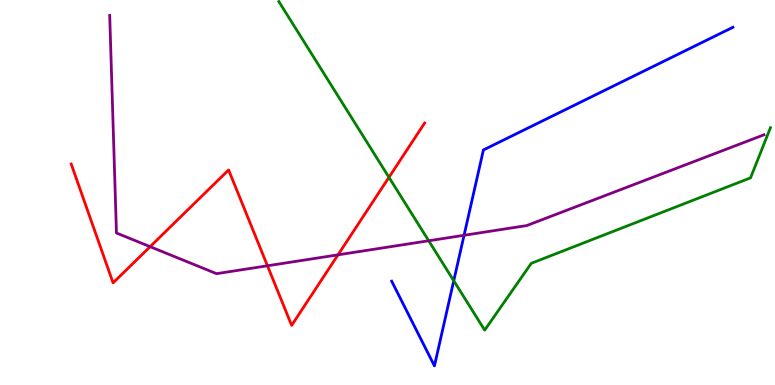[{'lines': ['blue', 'red'], 'intersections': []}, {'lines': ['green', 'red'], 'intersections': [{'x': 5.02, 'y': 5.39}]}, {'lines': ['purple', 'red'], 'intersections': [{'x': 1.94, 'y': 3.59}, {'x': 3.45, 'y': 3.1}, {'x': 4.36, 'y': 3.38}]}, {'lines': ['blue', 'green'], 'intersections': [{'x': 5.85, 'y': 2.71}]}, {'lines': ['blue', 'purple'], 'intersections': [{'x': 5.99, 'y': 3.89}]}, {'lines': ['green', 'purple'], 'intersections': [{'x': 5.53, 'y': 3.75}]}]